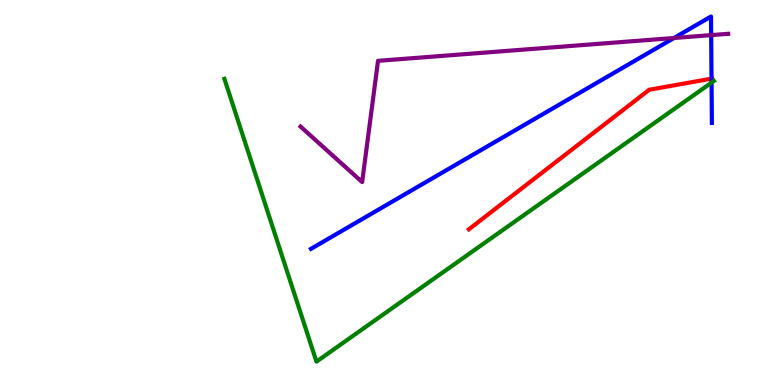[{'lines': ['blue', 'red'], 'intersections': [{'x': 9.18, 'y': 7.96}]}, {'lines': ['green', 'red'], 'intersections': []}, {'lines': ['purple', 'red'], 'intersections': []}, {'lines': ['blue', 'green'], 'intersections': [{'x': 9.18, 'y': 7.85}]}, {'lines': ['blue', 'purple'], 'intersections': [{'x': 8.7, 'y': 9.01}, {'x': 9.18, 'y': 9.09}]}, {'lines': ['green', 'purple'], 'intersections': []}]